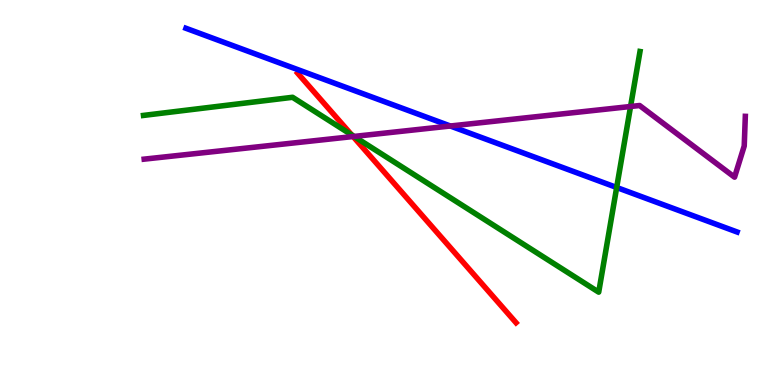[{'lines': ['blue', 'red'], 'intersections': []}, {'lines': ['green', 'red'], 'intersections': [{'x': 4.54, 'y': 6.5}]}, {'lines': ['purple', 'red'], 'intersections': [{'x': 4.56, 'y': 6.45}]}, {'lines': ['blue', 'green'], 'intersections': [{'x': 7.96, 'y': 5.13}]}, {'lines': ['blue', 'purple'], 'intersections': [{'x': 5.81, 'y': 6.73}]}, {'lines': ['green', 'purple'], 'intersections': [{'x': 4.57, 'y': 6.46}, {'x': 8.14, 'y': 7.23}]}]